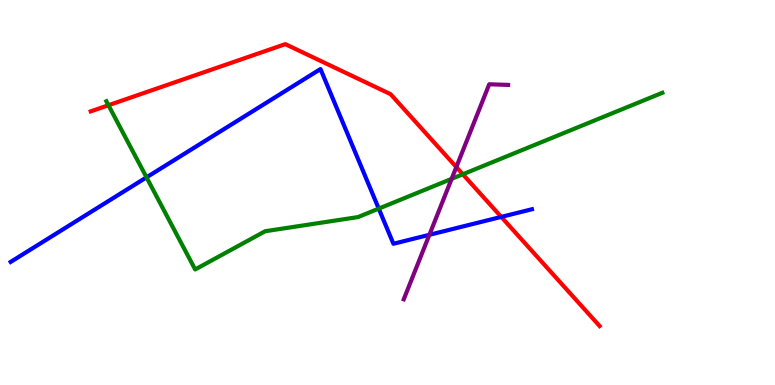[{'lines': ['blue', 'red'], 'intersections': [{'x': 6.47, 'y': 4.37}]}, {'lines': ['green', 'red'], 'intersections': [{'x': 1.4, 'y': 7.27}, {'x': 5.97, 'y': 5.47}]}, {'lines': ['purple', 'red'], 'intersections': [{'x': 5.89, 'y': 5.66}]}, {'lines': ['blue', 'green'], 'intersections': [{'x': 1.89, 'y': 5.39}, {'x': 4.89, 'y': 4.58}]}, {'lines': ['blue', 'purple'], 'intersections': [{'x': 5.54, 'y': 3.9}]}, {'lines': ['green', 'purple'], 'intersections': [{'x': 5.83, 'y': 5.35}]}]